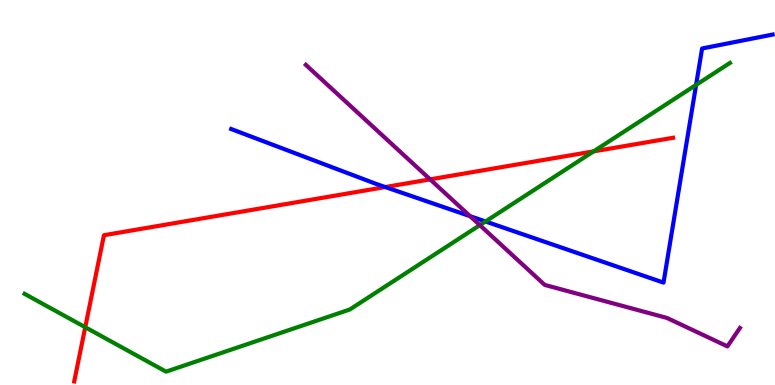[{'lines': ['blue', 'red'], 'intersections': [{'x': 4.97, 'y': 5.14}]}, {'lines': ['green', 'red'], 'intersections': [{'x': 1.1, 'y': 1.5}, {'x': 7.66, 'y': 6.07}]}, {'lines': ['purple', 'red'], 'intersections': [{'x': 5.55, 'y': 5.34}]}, {'lines': ['blue', 'green'], 'intersections': [{'x': 6.26, 'y': 4.25}, {'x': 8.98, 'y': 7.79}]}, {'lines': ['blue', 'purple'], 'intersections': [{'x': 6.07, 'y': 4.38}]}, {'lines': ['green', 'purple'], 'intersections': [{'x': 6.19, 'y': 4.15}]}]